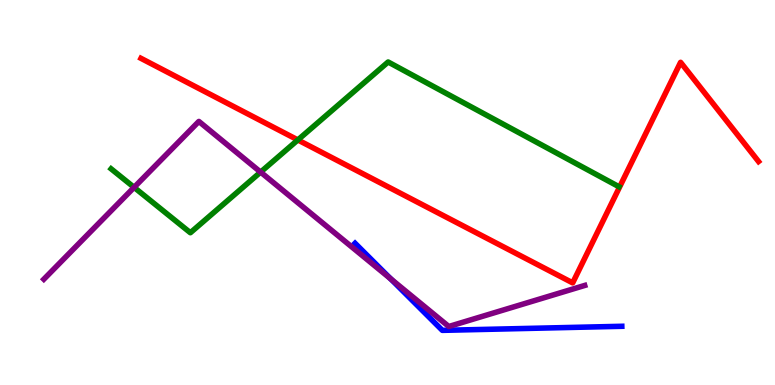[{'lines': ['blue', 'red'], 'intersections': []}, {'lines': ['green', 'red'], 'intersections': [{'x': 3.84, 'y': 6.37}]}, {'lines': ['purple', 'red'], 'intersections': []}, {'lines': ['blue', 'green'], 'intersections': []}, {'lines': ['blue', 'purple'], 'intersections': [{'x': 5.04, 'y': 2.76}]}, {'lines': ['green', 'purple'], 'intersections': [{'x': 1.73, 'y': 5.13}, {'x': 3.36, 'y': 5.53}]}]